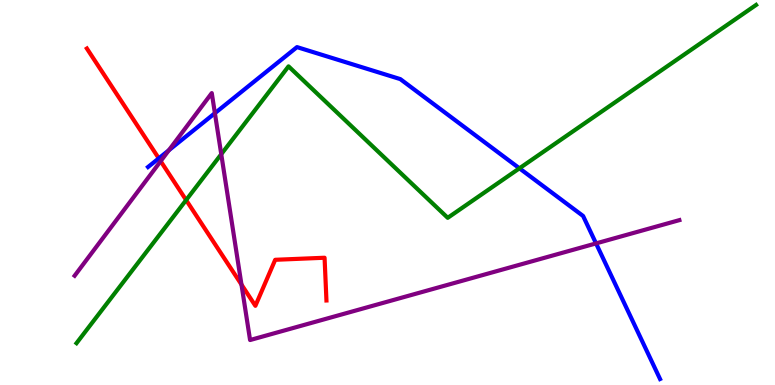[{'lines': ['blue', 'red'], 'intersections': [{'x': 2.05, 'y': 5.89}]}, {'lines': ['green', 'red'], 'intersections': [{'x': 2.4, 'y': 4.8}]}, {'lines': ['purple', 'red'], 'intersections': [{'x': 2.07, 'y': 5.81}, {'x': 3.12, 'y': 2.61}]}, {'lines': ['blue', 'green'], 'intersections': [{'x': 6.7, 'y': 5.63}]}, {'lines': ['blue', 'purple'], 'intersections': [{'x': 2.18, 'y': 6.1}, {'x': 2.77, 'y': 7.06}, {'x': 7.69, 'y': 3.68}]}, {'lines': ['green', 'purple'], 'intersections': [{'x': 2.85, 'y': 5.99}]}]